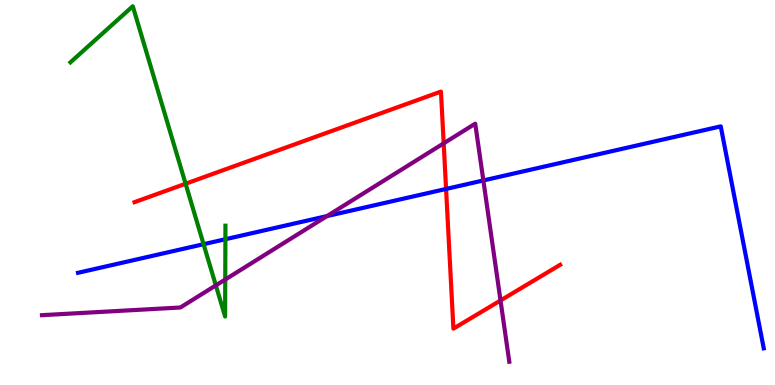[{'lines': ['blue', 'red'], 'intersections': [{'x': 5.76, 'y': 5.09}]}, {'lines': ['green', 'red'], 'intersections': [{'x': 2.39, 'y': 5.23}]}, {'lines': ['purple', 'red'], 'intersections': [{'x': 5.72, 'y': 6.28}, {'x': 6.46, 'y': 2.2}]}, {'lines': ['blue', 'green'], 'intersections': [{'x': 2.63, 'y': 3.66}, {'x': 2.91, 'y': 3.79}]}, {'lines': ['blue', 'purple'], 'intersections': [{'x': 4.22, 'y': 4.39}, {'x': 6.24, 'y': 5.31}]}, {'lines': ['green', 'purple'], 'intersections': [{'x': 2.79, 'y': 2.59}, {'x': 2.91, 'y': 2.74}]}]